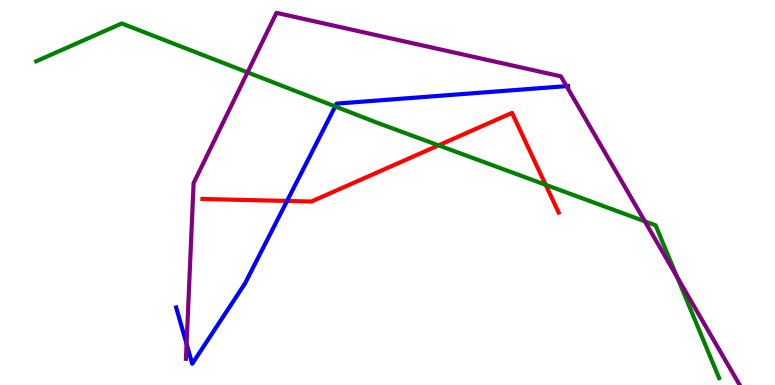[{'lines': ['blue', 'red'], 'intersections': [{'x': 3.7, 'y': 4.78}]}, {'lines': ['green', 'red'], 'intersections': [{'x': 5.66, 'y': 6.22}, {'x': 7.04, 'y': 5.2}]}, {'lines': ['purple', 'red'], 'intersections': []}, {'lines': ['blue', 'green'], 'intersections': [{'x': 4.33, 'y': 7.23}]}, {'lines': ['blue', 'purple'], 'intersections': [{'x': 2.41, 'y': 1.07}, {'x': 7.31, 'y': 7.76}]}, {'lines': ['green', 'purple'], 'intersections': [{'x': 3.19, 'y': 8.12}, {'x': 8.32, 'y': 4.25}, {'x': 8.74, 'y': 2.81}]}]